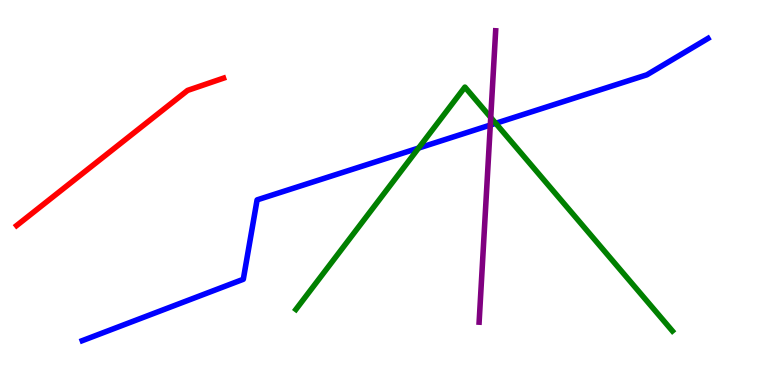[{'lines': ['blue', 'red'], 'intersections': []}, {'lines': ['green', 'red'], 'intersections': []}, {'lines': ['purple', 'red'], 'intersections': []}, {'lines': ['blue', 'green'], 'intersections': [{'x': 5.4, 'y': 6.15}, {'x': 6.4, 'y': 6.8}]}, {'lines': ['blue', 'purple'], 'intersections': [{'x': 6.33, 'y': 6.75}]}, {'lines': ['green', 'purple'], 'intersections': [{'x': 6.33, 'y': 6.95}]}]